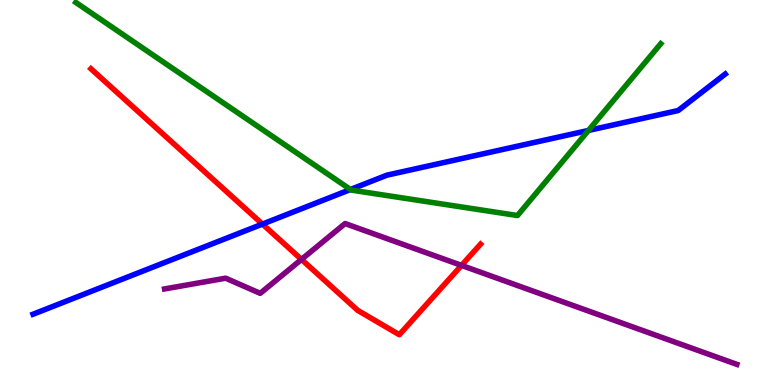[{'lines': ['blue', 'red'], 'intersections': [{'x': 3.39, 'y': 4.18}]}, {'lines': ['green', 'red'], 'intersections': []}, {'lines': ['purple', 'red'], 'intersections': [{'x': 3.89, 'y': 3.26}, {'x': 5.95, 'y': 3.11}]}, {'lines': ['blue', 'green'], 'intersections': [{'x': 4.52, 'y': 5.08}, {'x': 7.59, 'y': 6.61}]}, {'lines': ['blue', 'purple'], 'intersections': []}, {'lines': ['green', 'purple'], 'intersections': []}]